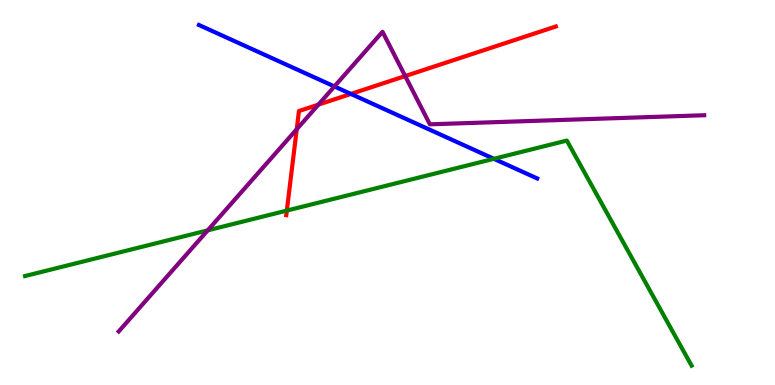[{'lines': ['blue', 'red'], 'intersections': [{'x': 4.53, 'y': 7.56}]}, {'lines': ['green', 'red'], 'intersections': [{'x': 3.7, 'y': 4.53}]}, {'lines': ['purple', 'red'], 'intersections': [{'x': 3.83, 'y': 6.64}, {'x': 4.11, 'y': 7.28}, {'x': 5.23, 'y': 8.02}]}, {'lines': ['blue', 'green'], 'intersections': [{'x': 6.37, 'y': 5.88}]}, {'lines': ['blue', 'purple'], 'intersections': [{'x': 4.31, 'y': 7.75}]}, {'lines': ['green', 'purple'], 'intersections': [{'x': 2.68, 'y': 4.02}]}]